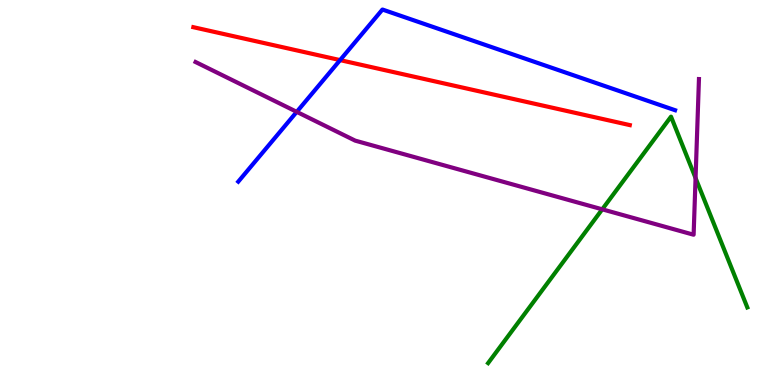[{'lines': ['blue', 'red'], 'intersections': [{'x': 4.39, 'y': 8.44}]}, {'lines': ['green', 'red'], 'intersections': []}, {'lines': ['purple', 'red'], 'intersections': []}, {'lines': ['blue', 'green'], 'intersections': []}, {'lines': ['blue', 'purple'], 'intersections': [{'x': 3.83, 'y': 7.09}]}, {'lines': ['green', 'purple'], 'intersections': [{'x': 7.77, 'y': 4.56}, {'x': 8.98, 'y': 5.38}]}]